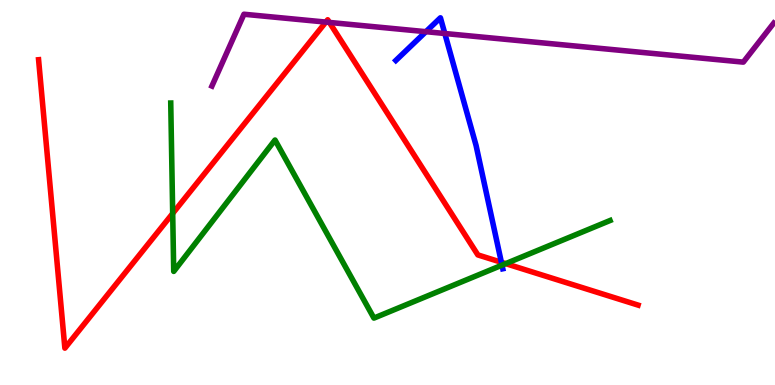[{'lines': ['blue', 'red'], 'intersections': [{'x': 6.47, 'y': 3.19}]}, {'lines': ['green', 'red'], 'intersections': [{'x': 2.23, 'y': 4.46}, {'x': 6.53, 'y': 3.15}]}, {'lines': ['purple', 'red'], 'intersections': [{'x': 4.2, 'y': 9.43}, {'x': 4.25, 'y': 9.42}]}, {'lines': ['blue', 'green'], 'intersections': [{'x': 6.48, 'y': 3.11}]}, {'lines': ['blue', 'purple'], 'intersections': [{'x': 5.5, 'y': 9.18}, {'x': 5.74, 'y': 9.13}]}, {'lines': ['green', 'purple'], 'intersections': []}]